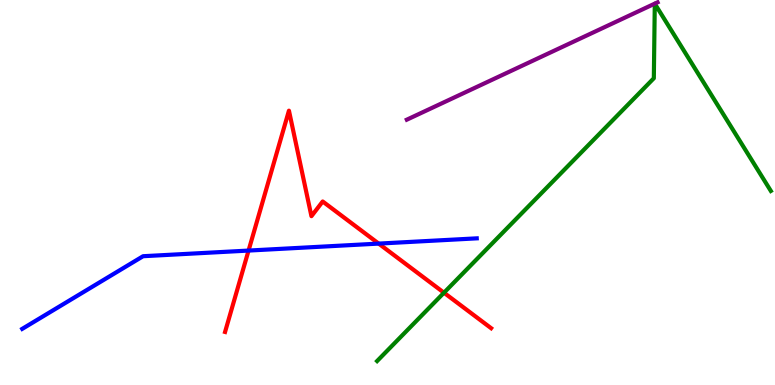[{'lines': ['blue', 'red'], 'intersections': [{'x': 3.21, 'y': 3.49}, {'x': 4.89, 'y': 3.67}]}, {'lines': ['green', 'red'], 'intersections': [{'x': 5.73, 'y': 2.4}]}, {'lines': ['purple', 'red'], 'intersections': []}, {'lines': ['blue', 'green'], 'intersections': []}, {'lines': ['blue', 'purple'], 'intersections': []}, {'lines': ['green', 'purple'], 'intersections': []}]